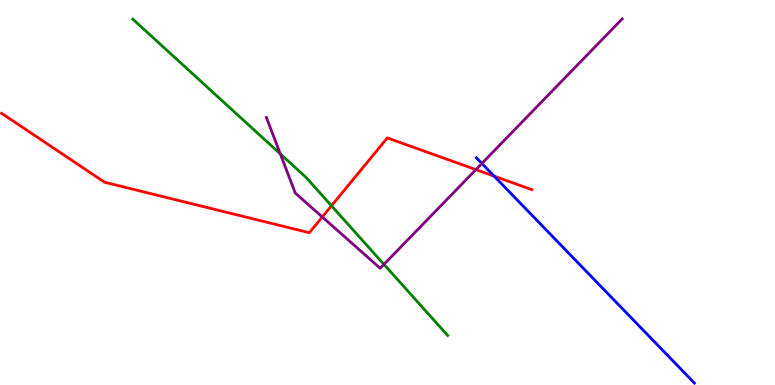[{'lines': ['blue', 'red'], 'intersections': [{'x': 6.38, 'y': 5.42}]}, {'lines': ['green', 'red'], 'intersections': [{'x': 4.28, 'y': 4.65}]}, {'lines': ['purple', 'red'], 'intersections': [{'x': 4.16, 'y': 4.36}, {'x': 6.14, 'y': 5.59}]}, {'lines': ['blue', 'green'], 'intersections': []}, {'lines': ['blue', 'purple'], 'intersections': [{'x': 6.22, 'y': 5.75}]}, {'lines': ['green', 'purple'], 'intersections': [{'x': 3.62, 'y': 6.0}, {'x': 4.95, 'y': 3.13}]}]